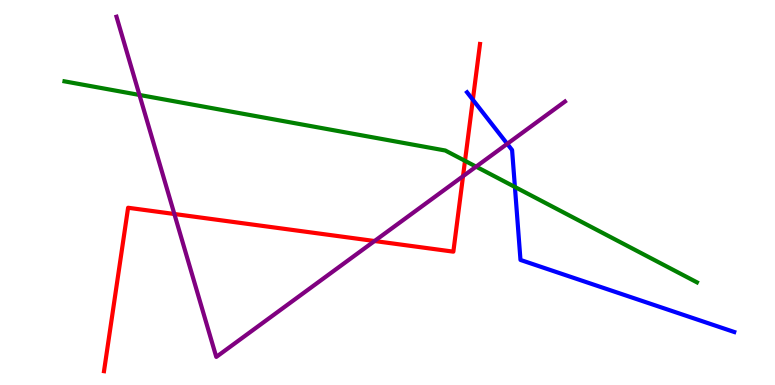[{'lines': ['blue', 'red'], 'intersections': [{'x': 6.1, 'y': 7.41}]}, {'lines': ['green', 'red'], 'intersections': [{'x': 6.0, 'y': 5.82}]}, {'lines': ['purple', 'red'], 'intersections': [{'x': 2.25, 'y': 4.44}, {'x': 4.83, 'y': 3.74}, {'x': 5.97, 'y': 5.42}]}, {'lines': ['blue', 'green'], 'intersections': [{'x': 6.64, 'y': 5.14}]}, {'lines': ['blue', 'purple'], 'intersections': [{'x': 6.55, 'y': 6.26}]}, {'lines': ['green', 'purple'], 'intersections': [{'x': 1.8, 'y': 7.53}, {'x': 6.14, 'y': 5.67}]}]